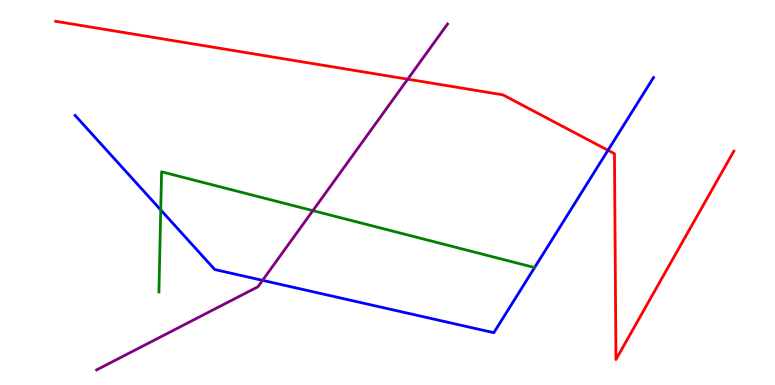[{'lines': ['blue', 'red'], 'intersections': [{'x': 7.84, 'y': 6.1}]}, {'lines': ['green', 'red'], 'intersections': []}, {'lines': ['purple', 'red'], 'intersections': [{'x': 5.26, 'y': 7.94}]}, {'lines': ['blue', 'green'], 'intersections': [{'x': 2.07, 'y': 4.55}]}, {'lines': ['blue', 'purple'], 'intersections': [{'x': 3.39, 'y': 2.72}]}, {'lines': ['green', 'purple'], 'intersections': [{'x': 4.04, 'y': 4.53}]}]